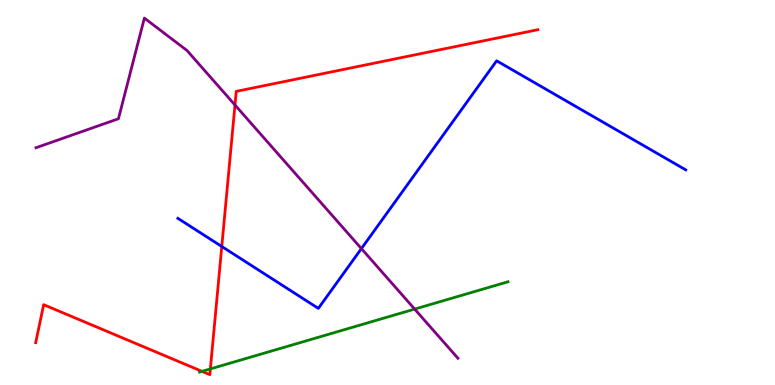[{'lines': ['blue', 'red'], 'intersections': [{'x': 2.86, 'y': 3.6}]}, {'lines': ['green', 'red'], 'intersections': [{'x': 2.61, 'y': 0.354}, {'x': 2.71, 'y': 0.418}]}, {'lines': ['purple', 'red'], 'intersections': [{'x': 3.03, 'y': 7.27}]}, {'lines': ['blue', 'green'], 'intersections': []}, {'lines': ['blue', 'purple'], 'intersections': [{'x': 4.66, 'y': 3.54}]}, {'lines': ['green', 'purple'], 'intersections': [{'x': 5.35, 'y': 1.97}]}]